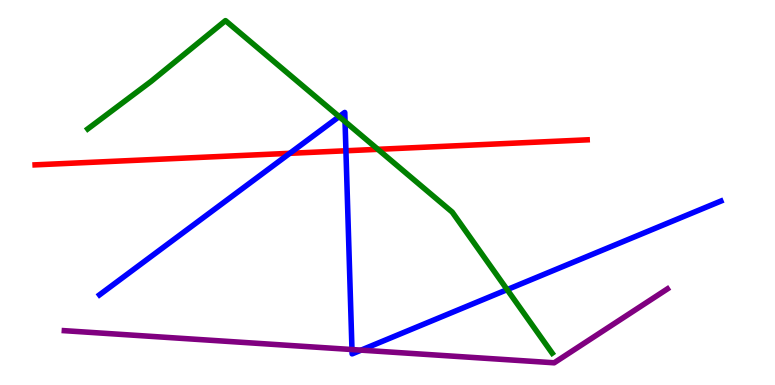[{'lines': ['blue', 'red'], 'intersections': [{'x': 3.74, 'y': 6.02}, {'x': 4.46, 'y': 6.08}]}, {'lines': ['green', 'red'], 'intersections': [{'x': 4.88, 'y': 6.12}]}, {'lines': ['purple', 'red'], 'intersections': []}, {'lines': ['blue', 'green'], 'intersections': [{'x': 4.38, 'y': 6.97}, {'x': 4.45, 'y': 6.84}, {'x': 6.54, 'y': 2.48}]}, {'lines': ['blue', 'purple'], 'intersections': [{'x': 4.54, 'y': 0.921}, {'x': 4.66, 'y': 0.906}]}, {'lines': ['green', 'purple'], 'intersections': []}]